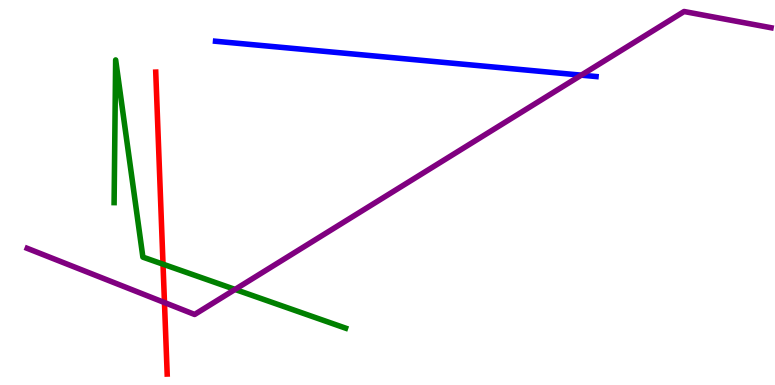[{'lines': ['blue', 'red'], 'intersections': []}, {'lines': ['green', 'red'], 'intersections': [{'x': 2.1, 'y': 3.14}]}, {'lines': ['purple', 'red'], 'intersections': [{'x': 2.12, 'y': 2.14}]}, {'lines': ['blue', 'green'], 'intersections': []}, {'lines': ['blue', 'purple'], 'intersections': [{'x': 7.5, 'y': 8.05}]}, {'lines': ['green', 'purple'], 'intersections': [{'x': 3.03, 'y': 2.48}]}]